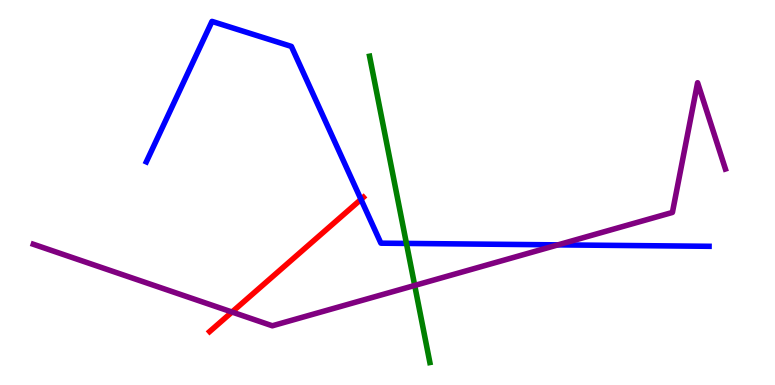[{'lines': ['blue', 'red'], 'intersections': [{'x': 4.66, 'y': 4.82}]}, {'lines': ['green', 'red'], 'intersections': []}, {'lines': ['purple', 'red'], 'intersections': [{'x': 2.99, 'y': 1.9}]}, {'lines': ['blue', 'green'], 'intersections': [{'x': 5.24, 'y': 3.68}]}, {'lines': ['blue', 'purple'], 'intersections': [{'x': 7.2, 'y': 3.64}]}, {'lines': ['green', 'purple'], 'intersections': [{'x': 5.35, 'y': 2.59}]}]